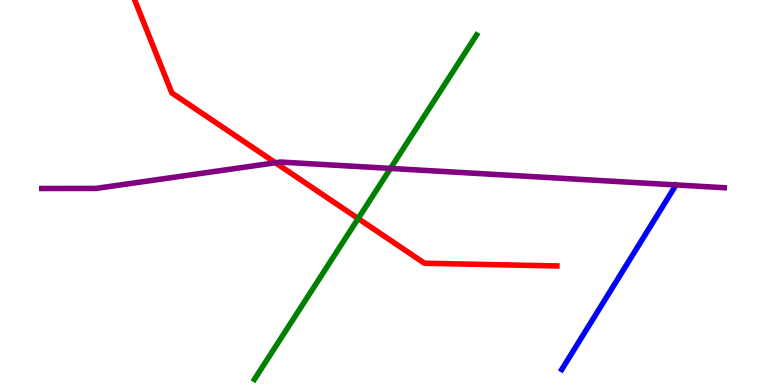[{'lines': ['blue', 'red'], 'intersections': []}, {'lines': ['green', 'red'], 'intersections': [{'x': 4.62, 'y': 4.32}]}, {'lines': ['purple', 'red'], 'intersections': [{'x': 3.55, 'y': 5.77}]}, {'lines': ['blue', 'green'], 'intersections': []}, {'lines': ['blue', 'purple'], 'intersections': []}, {'lines': ['green', 'purple'], 'intersections': [{'x': 5.04, 'y': 5.63}]}]